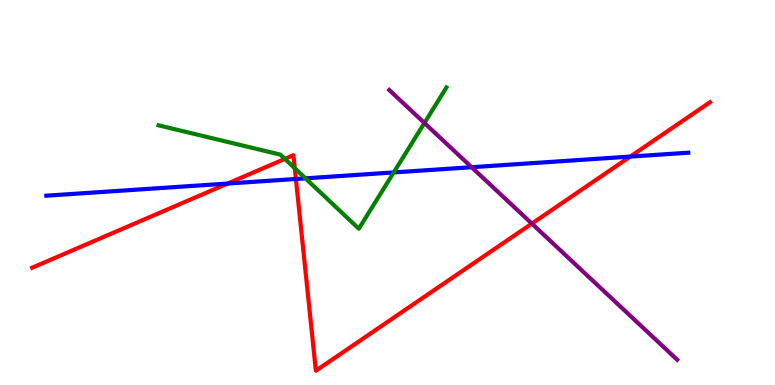[{'lines': ['blue', 'red'], 'intersections': [{'x': 2.94, 'y': 5.23}, {'x': 3.82, 'y': 5.35}, {'x': 8.13, 'y': 5.93}]}, {'lines': ['green', 'red'], 'intersections': [{'x': 3.68, 'y': 5.87}, {'x': 3.8, 'y': 5.63}]}, {'lines': ['purple', 'red'], 'intersections': [{'x': 6.86, 'y': 4.19}]}, {'lines': ['blue', 'green'], 'intersections': [{'x': 3.94, 'y': 5.37}, {'x': 5.08, 'y': 5.52}]}, {'lines': ['blue', 'purple'], 'intersections': [{'x': 6.09, 'y': 5.66}]}, {'lines': ['green', 'purple'], 'intersections': [{'x': 5.48, 'y': 6.81}]}]